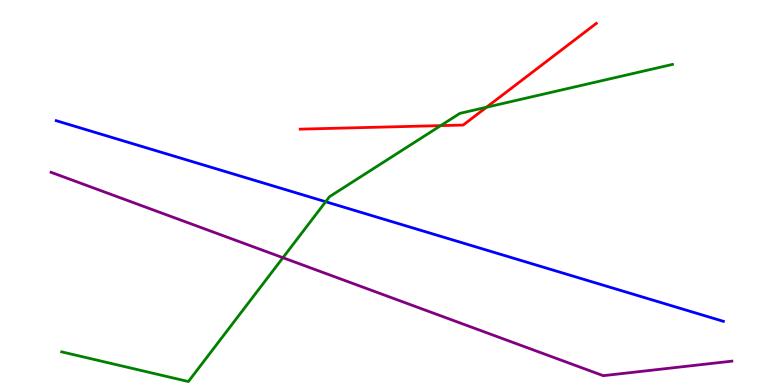[{'lines': ['blue', 'red'], 'intersections': []}, {'lines': ['green', 'red'], 'intersections': [{'x': 5.69, 'y': 6.74}, {'x': 6.28, 'y': 7.21}]}, {'lines': ['purple', 'red'], 'intersections': []}, {'lines': ['blue', 'green'], 'intersections': [{'x': 4.2, 'y': 4.76}]}, {'lines': ['blue', 'purple'], 'intersections': []}, {'lines': ['green', 'purple'], 'intersections': [{'x': 3.65, 'y': 3.31}]}]